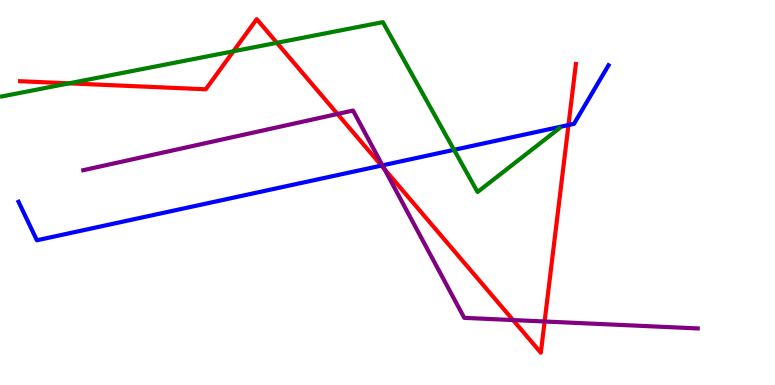[{'lines': ['blue', 'red'], 'intersections': [{'x': 4.92, 'y': 5.7}, {'x': 7.34, 'y': 6.75}]}, {'lines': ['green', 'red'], 'intersections': [{'x': 0.89, 'y': 7.84}, {'x': 3.01, 'y': 8.67}, {'x': 3.57, 'y': 8.89}]}, {'lines': ['purple', 'red'], 'intersections': [{'x': 4.35, 'y': 7.04}, {'x': 4.96, 'y': 5.61}, {'x': 6.62, 'y': 1.69}, {'x': 7.03, 'y': 1.65}]}, {'lines': ['blue', 'green'], 'intersections': [{'x': 5.86, 'y': 6.11}]}, {'lines': ['blue', 'purple'], 'intersections': [{'x': 4.93, 'y': 5.7}]}, {'lines': ['green', 'purple'], 'intersections': []}]